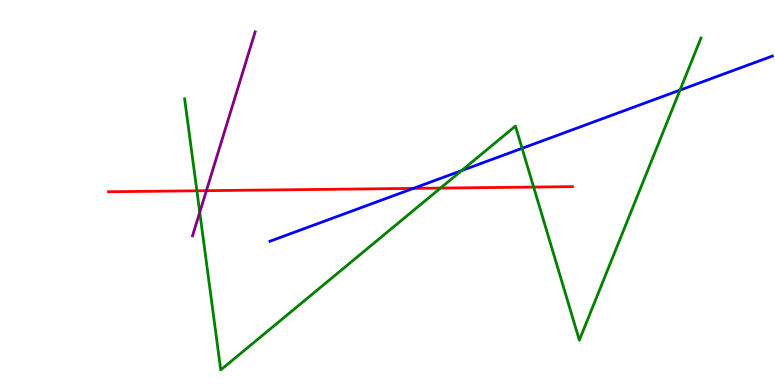[{'lines': ['blue', 'red'], 'intersections': [{'x': 5.33, 'y': 5.11}]}, {'lines': ['green', 'red'], 'intersections': [{'x': 2.54, 'y': 5.04}, {'x': 5.68, 'y': 5.11}, {'x': 6.89, 'y': 5.14}]}, {'lines': ['purple', 'red'], 'intersections': [{'x': 2.66, 'y': 5.05}]}, {'lines': ['blue', 'green'], 'intersections': [{'x': 5.96, 'y': 5.57}, {'x': 6.74, 'y': 6.15}, {'x': 8.77, 'y': 7.66}]}, {'lines': ['blue', 'purple'], 'intersections': []}, {'lines': ['green', 'purple'], 'intersections': [{'x': 2.58, 'y': 4.49}]}]